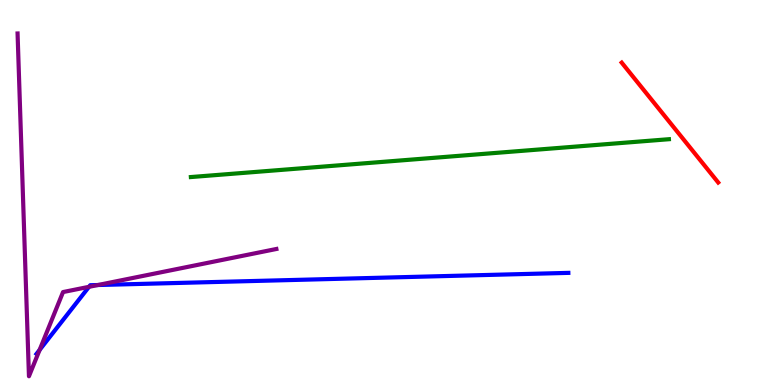[{'lines': ['blue', 'red'], 'intersections': []}, {'lines': ['green', 'red'], 'intersections': []}, {'lines': ['purple', 'red'], 'intersections': []}, {'lines': ['blue', 'green'], 'intersections': []}, {'lines': ['blue', 'purple'], 'intersections': [{'x': 0.511, 'y': 0.911}, {'x': 1.15, 'y': 2.55}, {'x': 1.26, 'y': 2.6}]}, {'lines': ['green', 'purple'], 'intersections': []}]